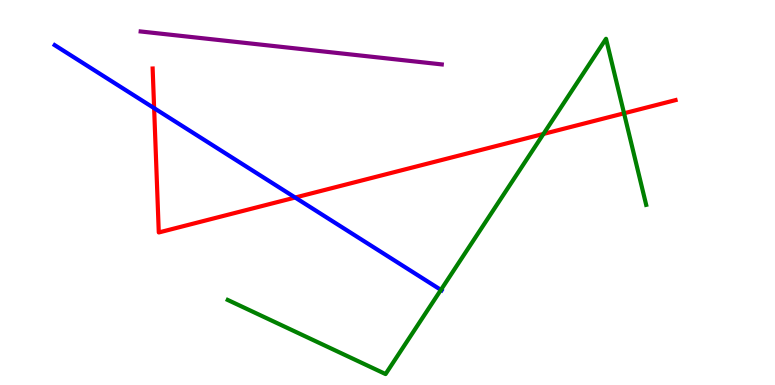[{'lines': ['blue', 'red'], 'intersections': [{'x': 1.99, 'y': 7.19}, {'x': 3.81, 'y': 4.87}]}, {'lines': ['green', 'red'], 'intersections': [{'x': 7.01, 'y': 6.52}, {'x': 8.05, 'y': 7.06}]}, {'lines': ['purple', 'red'], 'intersections': []}, {'lines': ['blue', 'green'], 'intersections': [{'x': 5.69, 'y': 2.47}]}, {'lines': ['blue', 'purple'], 'intersections': []}, {'lines': ['green', 'purple'], 'intersections': []}]